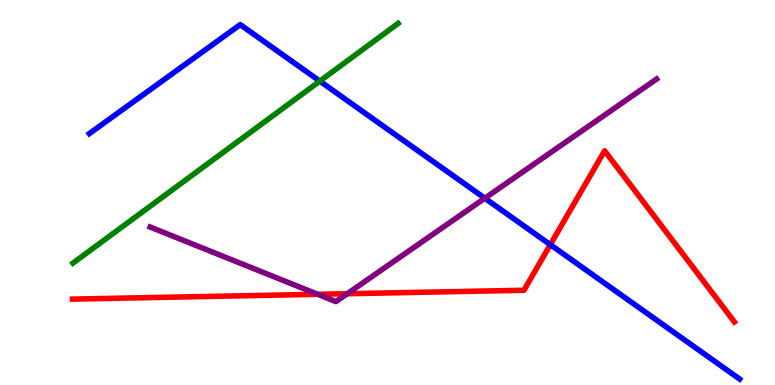[{'lines': ['blue', 'red'], 'intersections': [{'x': 7.1, 'y': 3.64}]}, {'lines': ['green', 'red'], 'intersections': []}, {'lines': ['purple', 'red'], 'intersections': [{'x': 4.1, 'y': 2.36}, {'x': 4.48, 'y': 2.37}]}, {'lines': ['blue', 'green'], 'intersections': [{'x': 4.13, 'y': 7.89}]}, {'lines': ['blue', 'purple'], 'intersections': [{'x': 6.26, 'y': 4.85}]}, {'lines': ['green', 'purple'], 'intersections': []}]